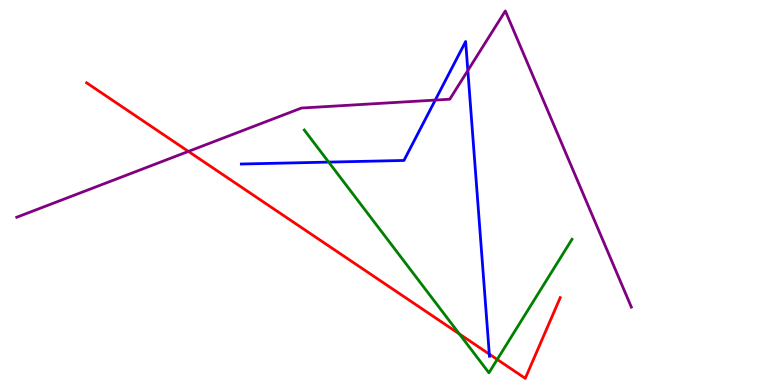[{'lines': ['blue', 'red'], 'intersections': [{'x': 6.31, 'y': 0.802}]}, {'lines': ['green', 'red'], 'intersections': [{'x': 5.93, 'y': 1.33}, {'x': 6.42, 'y': 0.663}]}, {'lines': ['purple', 'red'], 'intersections': [{'x': 2.43, 'y': 6.07}]}, {'lines': ['blue', 'green'], 'intersections': [{'x': 4.24, 'y': 5.79}]}, {'lines': ['blue', 'purple'], 'intersections': [{'x': 5.62, 'y': 7.4}, {'x': 6.04, 'y': 8.17}]}, {'lines': ['green', 'purple'], 'intersections': []}]